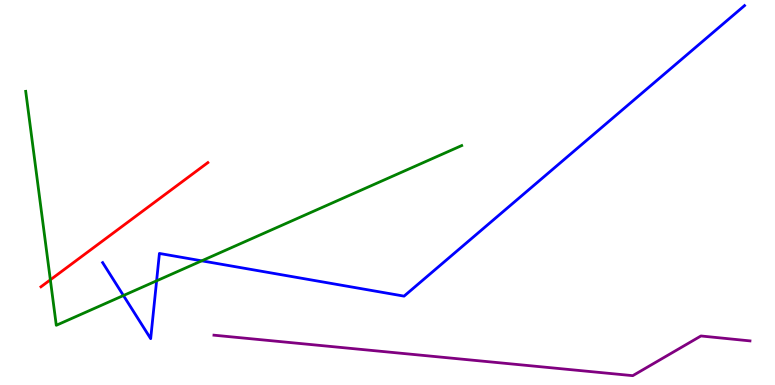[{'lines': ['blue', 'red'], 'intersections': []}, {'lines': ['green', 'red'], 'intersections': [{'x': 0.65, 'y': 2.73}]}, {'lines': ['purple', 'red'], 'intersections': []}, {'lines': ['blue', 'green'], 'intersections': [{'x': 1.59, 'y': 2.32}, {'x': 2.02, 'y': 2.71}, {'x': 2.6, 'y': 3.23}]}, {'lines': ['blue', 'purple'], 'intersections': []}, {'lines': ['green', 'purple'], 'intersections': []}]